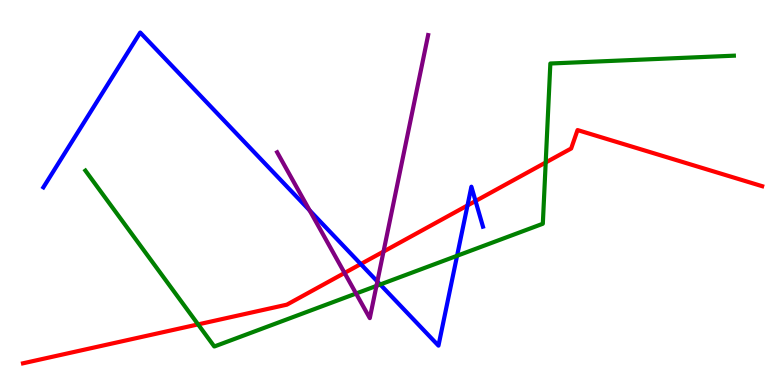[{'lines': ['blue', 'red'], 'intersections': [{'x': 4.66, 'y': 3.14}, {'x': 6.03, 'y': 4.66}, {'x': 6.14, 'y': 4.78}]}, {'lines': ['green', 'red'], 'intersections': [{'x': 2.56, 'y': 1.57}, {'x': 7.04, 'y': 5.78}]}, {'lines': ['purple', 'red'], 'intersections': [{'x': 4.45, 'y': 2.91}, {'x': 4.95, 'y': 3.47}]}, {'lines': ['blue', 'green'], 'intersections': [{'x': 4.91, 'y': 2.61}, {'x': 5.9, 'y': 3.36}]}, {'lines': ['blue', 'purple'], 'intersections': [{'x': 3.99, 'y': 4.54}, {'x': 4.87, 'y': 2.69}]}, {'lines': ['green', 'purple'], 'intersections': [{'x': 4.59, 'y': 2.38}, {'x': 4.86, 'y': 2.57}]}]